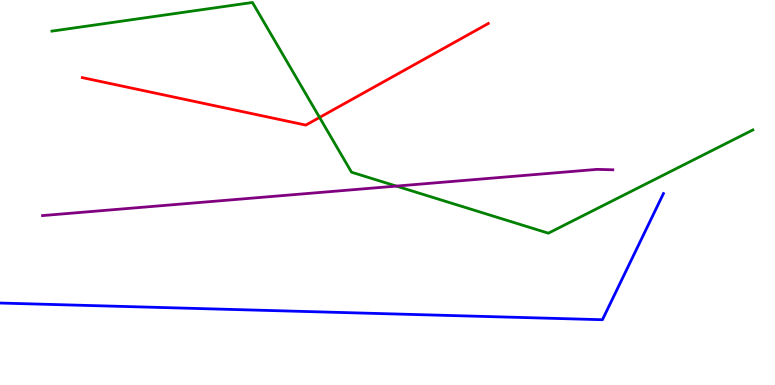[{'lines': ['blue', 'red'], 'intersections': []}, {'lines': ['green', 'red'], 'intersections': [{'x': 4.12, 'y': 6.95}]}, {'lines': ['purple', 'red'], 'intersections': []}, {'lines': ['blue', 'green'], 'intersections': []}, {'lines': ['blue', 'purple'], 'intersections': []}, {'lines': ['green', 'purple'], 'intersections': [{'x': 5.11, 'y': 5.17}]}]